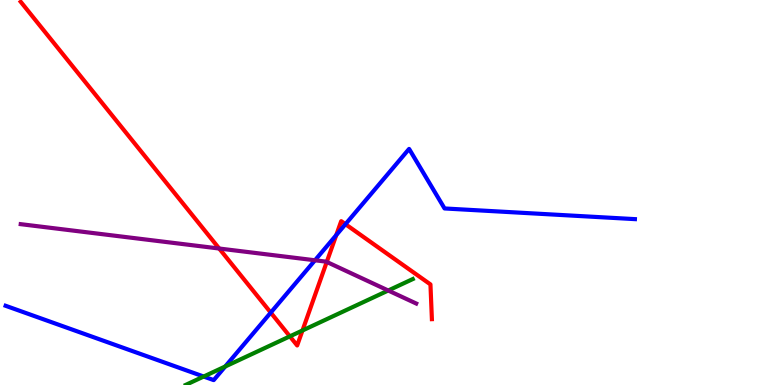[{'lines': ['blue', 'red'], 'intersections': [{'x': 3.49, 'y': 1.88}, {'x': 4.34, 'y': 3.89}, {'x': 4.46, 'y': 4.18}]}, {'lines': ['green', 'red'], 'intersections': [{'x': 3.74, 'y': 1.26}, {'x': 3.9, 'y': 1.42}]}, {'lines': ['purple', 'red'], 'intersections': [{'x': 2.83, 'y': 3.54}, {'x': 4.22, 'y': 3.2}]}, {'lines': ['blue', 'green'], 'intersections': [{'x': 2.63, 'y': 0.22}, {'x': 2.91, 'y': 0.481}]}, {'lines': ['blue', 'purple'], 'intersections': [{'x': 4.06, 'y': 3.24}]}, {'lines': ['green', 'purple'], 'intersections': [{'x': 5.01, 'y': 2.45}]}]